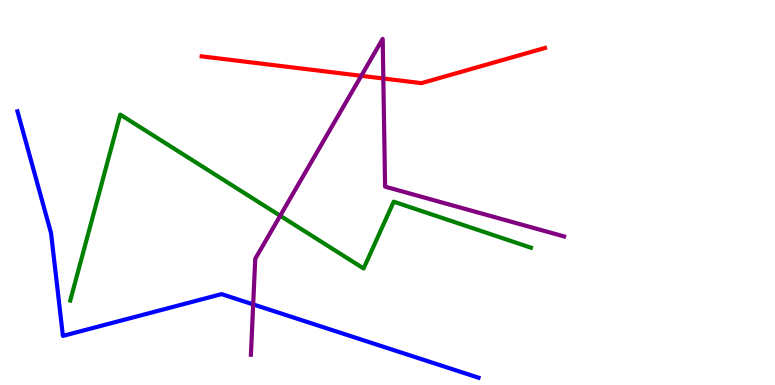[{'lines': ['blue', 'red'], 'intersections': []}, {'lines': ['green', 'red'], 'intersections': []}, {'lines': ['purple', 'red'], 'intersections': [{'x': 4.66, 'y': 8.03}, {'x': 4.95, 'y': 7.96}]}, {'lines': ['blue', 'green'], 'intersections': []}, {'lines': ['blue', 'purple'], 'intersections': [{'x': 3.27, 'y': 2.09}]}, {'lines': ['green', 'purple'], 'intersections': [{'x': 3.62, 'y': 4.4}]}]